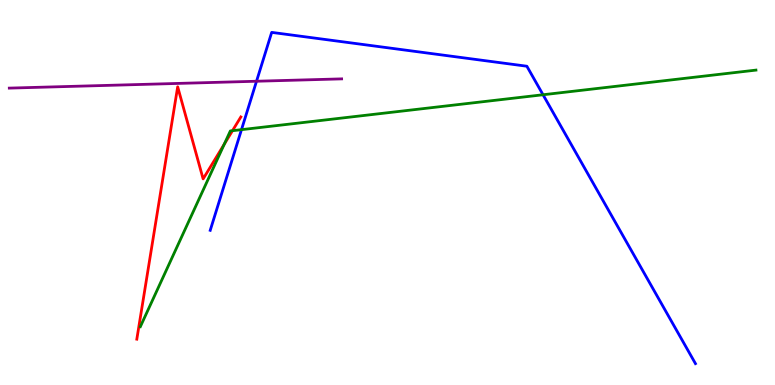[{'lines': ['blue', 'red'], 'intersections': []}, {'lines': ['green', 'red'], 'intersections': [{'x': 2.89, 'y': 6.25}, {'x': 3.0, 'y': 6.61}]}, {'lines': ['purple', 'red'], 'intersections': []}, {'lines': ['blue', 'green'], 'intersections': [{'x': 3.12, 'y': 6.63}, {'x': 7.01, 'y': 7.54}]}, {'lines': ['blue', 'purple'], 'intersections': [{'x': 3.31, 'y': 7.89}]}, {'lines': ['green', 'purple'], 'intersections': []}]